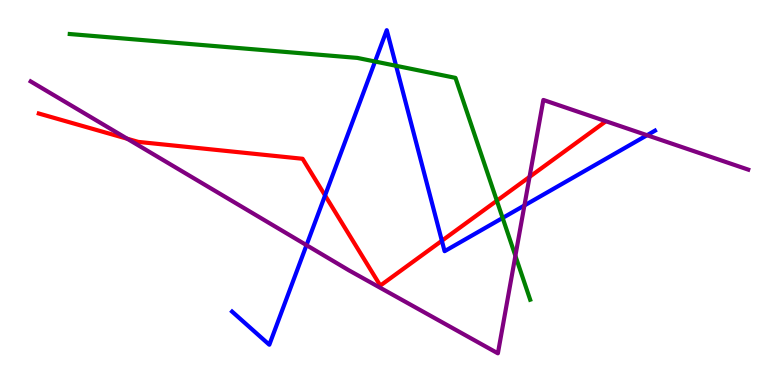[{'lines': ['blue', 'red'], 'intersections': [{'x': 4.19, 'y': 4.92}, {'x': 5.7, 'y': 3.75}]}, {'lines': ['green', 'red'], 'intersections': [{'x': 6.41, 'y': 4.79}]}, {'lines': ['purple', 'red'], 'intersections': [{'x': 1.64, 'y': 6.4}, {'x': 6.83, 'y': 5.41}]}, {'lines': ['blue', 'green'], 'intersections': [{'x': 4.84, 'y': 8.4}, {'x': 5.11, 'y': 8.29}, {'x': 6.49, 'y': 4.34}]}, {'lines': ['blue', 'purple'], 'intersections': [{'x': 3.95, 'y': 3.63}, {'x': 6.77, 'y': 4.66}, {'x': 8.35, 'y': 6.49}]}, {'lines': ['green', 'purple'], 'intersections': [{'x': 6.65, 'y': 3.36}]}]